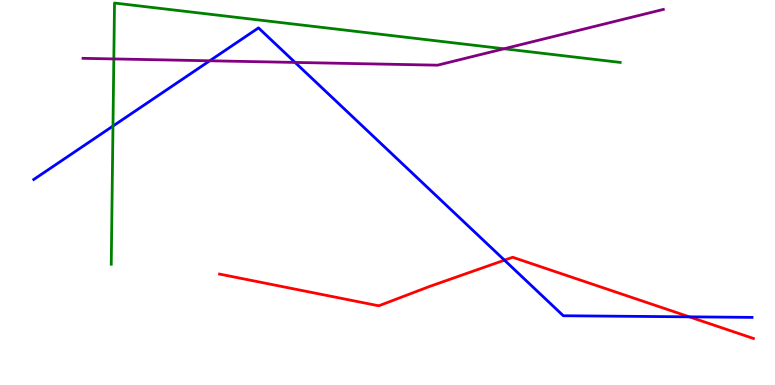[{'lines': ['blue', 'red'], 'intersections': [{'x': 6.51, 'y': 3.24}, {'x': 8.89, 'y': 1.77}]}, {'lines': ['green', 'red'], 'intersections': []}, {'lines': ['purple', 'red'], 'intersections': []}, {'lines': ['blue', 'green'], 'intersections': [{'x': 1.46, 'y': 6.73}]}, {'lines': ['blue', 'purple'], 'intersections': [{'x': 2.71, 'y': 8.42}, {'x': 3.81, 'y': 8.38}]}, {'lines': ['green', 'purple'], 'intersections': [{'x': 1.47, 'y': 8.47}, {'x': 6.5, 'y': 8.73}]}]